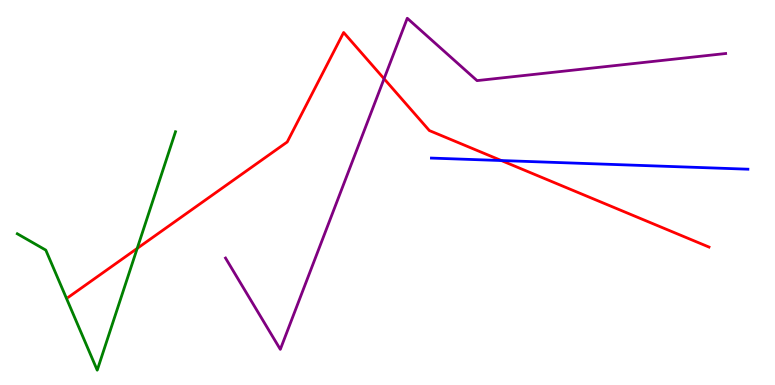[{'lines': ['blue', 'red'], 'intersections': [{'x': 6.47, 'y': 5.83}]}, {'lines': ['green', 'red'], 'intersections': [{'x': 1.77, 'y': 3.55}]}, {'lines': ['purple', 'red'], 'intersections': [{'x': 4.96, 'y': 7.95}]}, {'lines': ['blue', 'green'], 'intersections': []}, {'lines': ['blue', 'purple'], 'intersections': []}, {'lines': ['green', 'purple'], 'intersections': []}]